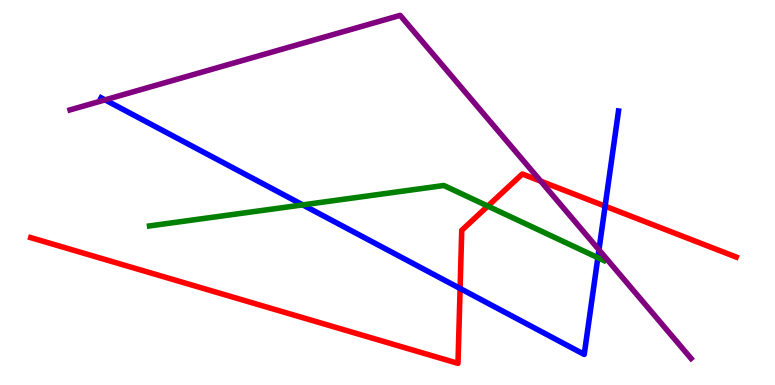[{'lines': ['blue', 'red'], 'intersections': [{'x': 5.94, 'y': 2.51}, {'x': 7.81, 'y': 4.65}]}, {'lines': ['green', 'red'], 'intersections': [{'x': 6.29, 'y': 4.65}]}, {'lines': ['purple', 'red'], 'intersections': [{'x': 6.98, 'y': 5.29}]}, {'lines': ['blue', 'green'], 'intersections': [{'x': 3.91, 'y': 4.68}, {'x': 7.71, 'y': 3.31}]}, {'lines': ['blue', 'purple'], 'intersections': [{'x': 1.36, 'y': 7.41}, {'x': 7.73, 'y': 3.51}]}, {'lines': ['green', 'purple'], 'intersections': []}]